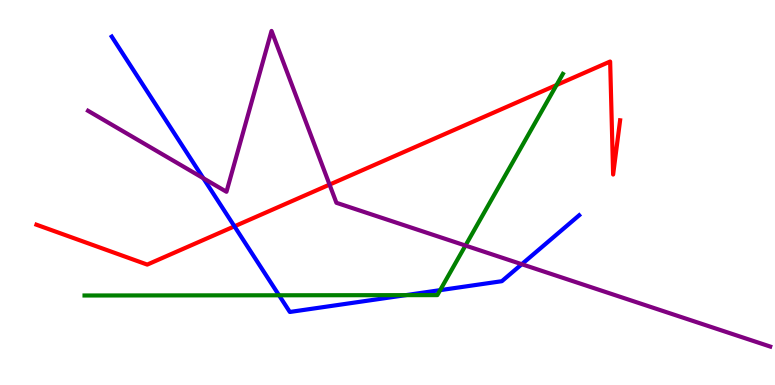[{'lines': ['blue', 'red'], 'intersections': [{'x': 3.03, 'y': 4.12}]}, {'lines': ['green', 'red'], 'intersections': [{'x': 7.18, 'y': 7.79}]}, {'lines': ['purple', 'red'], 'intersections': [{'x': 4.25, 'y': 5.2}]}, {'lines': ['blue', 'green'], 'intersections': [{'x': 3.6, 'y': 2.33}, {'x': 5.24, 'y': 2.33}, {'x': 5.68, 'y': 2.46}]}, {'lines': ['blue', 'purple'], 'intersections': [{'x': 2.62, 'y': 5.37}, {'x': 6.73, 'y': 3.14}]}, {'lines': ['green', 'purple'], 'intersections': [{'x': 6.01, 'y': 3.62}]}]